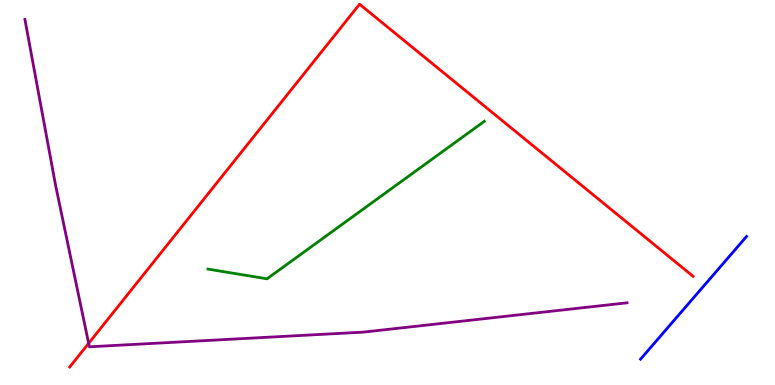[{'lines': ['blue', 'red'], 'intersections': []}, {'lines': ['green', 'red'], 'intersections': []}, {'lines': ['purple', 'red'], 'intersections': [{'x': 1.14, 'y': 1.08}]}, {'lines': ['blue', 'green'], 'intersections': []}, {'lines': ['blue', 'purple'], 'intersections': []}, {'lines': ['green', 'purple'], 'intersections': []}]